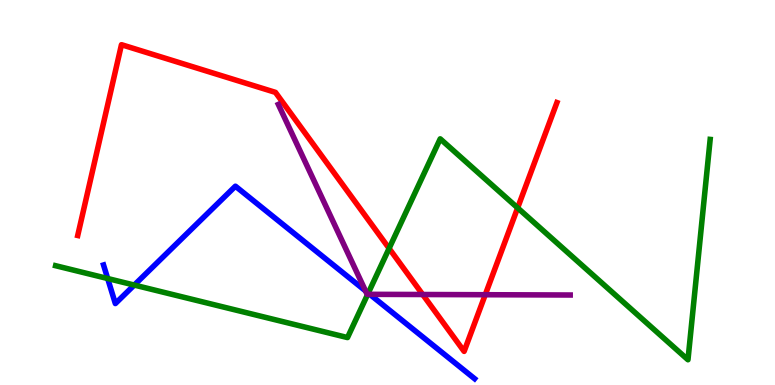[{'lines': ['blue', 'red'], 'intersections': []}, {'lines': ['green', 'red'], 'intersections': [{'x': 5.02, 'y': 3.55}, {'x': 6.68, 'y': 4.6}]}, {'lines': ['purple', 'red'], 'intersections': [{'x': 5.45, 'y': 2.35}, {'x': 6.26, 'y': 2.34}]}, {'lines': ['blue', 'green'], 'intersections': [{'x': 1.39, 'y': 2.77}, {'x': 1.73, 'y': 2.6}, {'x': 4.75, 'y': 2.39}]}, {'lines': ['blue', 'purple'], 'intersections': [{'x': 4.72, 'y': 2.44}, {'x': 4.77, 'y': 2.36}]}, {'lines': ['green', 'purple'], 'intersections': [{'x': 4.74, 'y': 2.36}]}]